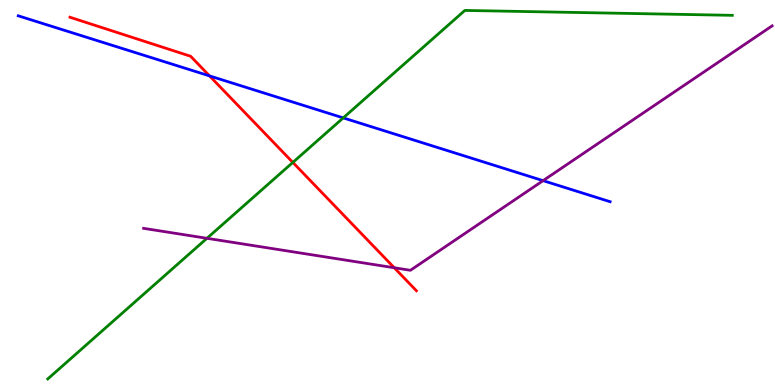[{'lines': ['blue', 'red'], 'intersections': [{'x': 2.7, 'y': 8.03}]}, {'lines': ['green', 'red'], 'intersections': [{'x': 3.78, 'y': 5.78}]}, {'lines': ['purple', 'red'], 'intersections': [{'x': 5.09, 'y': 3.05}]}, {'lines': ['blue', 'green'], 'intersections': [{'x': 4.43, 'y': 6.94}]}, {'lines': ['blue', 'purple'], 'intersections': [{'x': 7.01, 'y': 5.31}]}, {'lines': ['green', 'purple'], 'intersections': [{'x': 2.67, 'y': 3.81}]}]